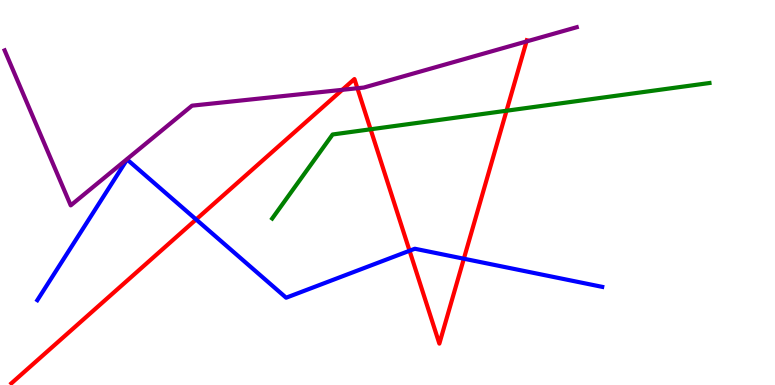[{'lines': ['blue', 'red'], 'intersections': [{'x': 2.53, 'y': 4.3}, {'x': 5.28, 'y': 3.49}, {'x': 5.99, 'y': 3.28}]}, {'lines': ['green', 'red'], 'intersections': [{'x': 4.78, 'y': 6.64}, {'x': 6.54, 'y': 7.12}]}, {'lines': ['purple', 'red'], 'intersections': [{'x': 4.42, 'y': 7.67}, {'x': 4.61, 'y': 7.71}, {'x': 6.79, 'y': 8.92}]}, {'lines': ['blue', 'green'], 'intersections': []}, {'lines': ['blue', 'purple'], 'intersections': []}, {'lines': ['green', 'purple'], 'intersections': []}]